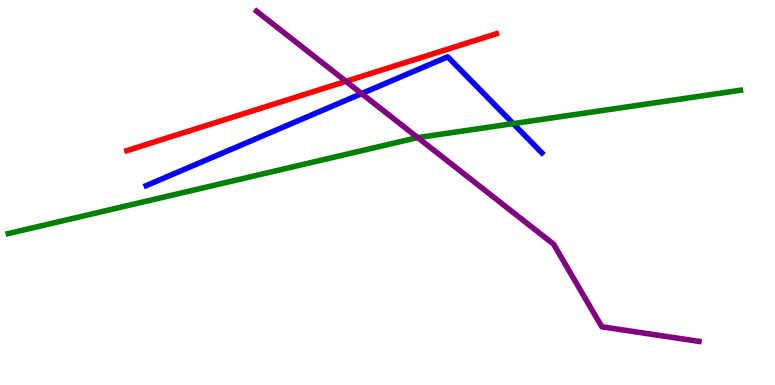[{'lines': ['blue', 'red'], 'intersections': []}, {'lines': ['green', 'red'], 'intersections': []}, {'lines': ['purple', 'red'], 'intersections': [{'x': 4.46, 'y': 7.89}]}, {'lines': ['blue', 'green'], 'intersections': [{'x': 6.62, 'y': 6.79}]}, {'lines': ['blue', 'purple'], 'intersections': [{'x': 4.67, 'y': 7.57}]}, {'lines': ['green', 'purple'], 'intersections': [{'x': 5.39, 'y': 6.43}]}]